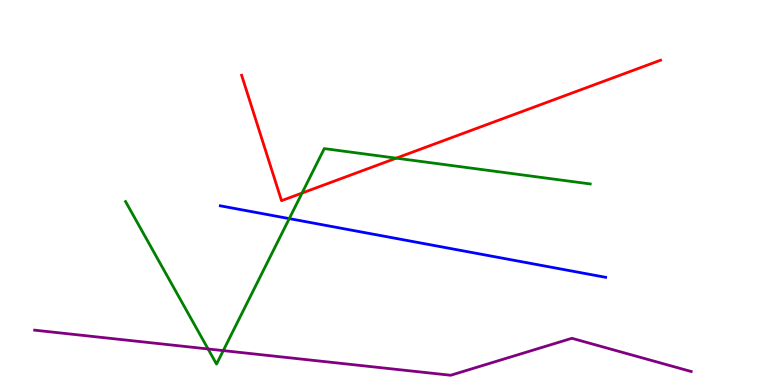[{'lines': ['blue', 'red'], 'intersections': []}, {'lines': ['green', 'red'], 'intersections': [{'x': 3.9, 'y': 4.99}, {'x': 5.11, 'y': 5.89}]}, {'lines': ['purple', 'red'], 'intersections': []}, {'lines': ['blue', 'green'], 'intersections': [{'x': 3.73, 'y': 4.32}]}, {'lines': ['blue', 'purple'], 'intersections': []}, {'lines': ['green', 'purple'], 'intersections': [{'x': 2.68, 'y': 0.936}, {'x': 2.88, 'y': 0.893}]}]